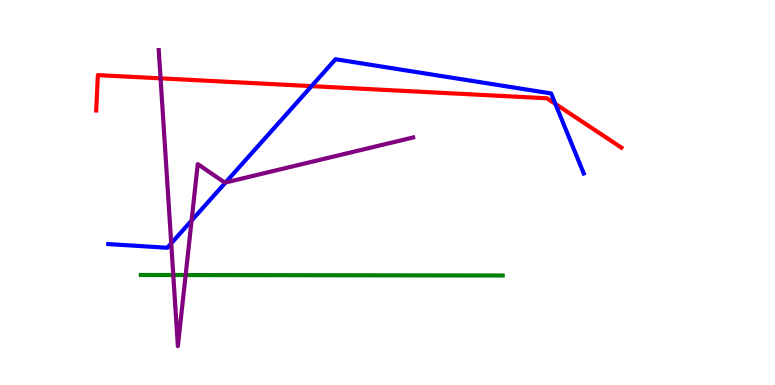[{'lines': ['blue', 'red'], 'intersections': [{'x': 4.02, 'y': 7.76}, {'x': 7.17, 'y': 7.3}]}, {'lines': ['green', 'red'], 'intersections': []}, {'lines': ['purple', 'red'], 'intersections': [{'x': 2.07, 'y': 7.96}]}, {'lines': ['blue', 'green'], 'intersections': []}, {'lines': ['blue', 'purple'], 'intersections': [{'x': 2.21, 'y': 3.68}, {'x': 2.47, 'y': 4.27}, {'x': 2.91, 'y': 5.26}]}, {'lines': ['green', 'purple'], 'intersections': [{'x': 2.24, 'y': 2.86}, {'x': 2.4, 'y': 2.86}]}]